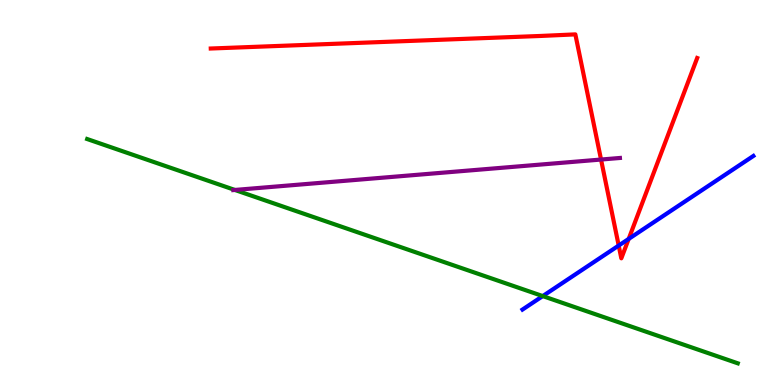[{'lines': ['blue', 'red'], 'intersections': [{'x': 7.98, 'y': 3.62}, {'x': 8.11, 'y': 3.79}]}, {'lines': ['green', 'red'], 'intersections': []}, {'lines': ['purple', 'red'], 'intersections': [{'x': 7.76, 'y': 5.86}]}, {'lines': ['blue', 'green'], 'intersections': [{'x': 7.0, 'y': 2.31}]}, {'lines': ['blue', 'purple'], 'intersections': []}, {'lines': ['green', 'purple'], 'intersections': [{'x': 3.03, 'y': 5.07}]}]